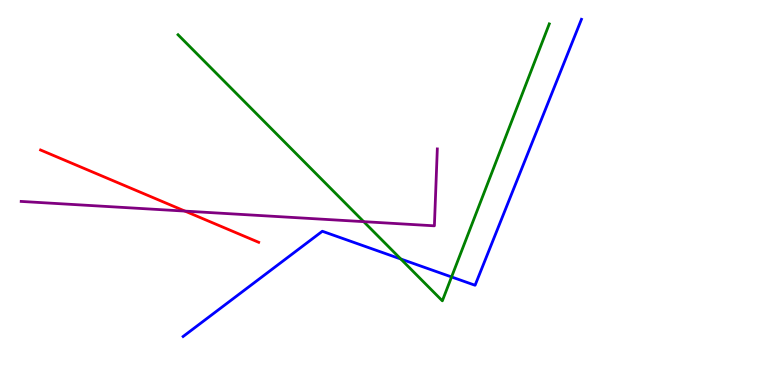[{'lines': ['blue', 'red'], 'intersections': []}, {'lines': ['green', 'red'], 'intersections': []}, {'lines': ['purple', 'red'], 'intersections': [{'x': 2.39, 'y': 4.52}]}, {'lines': ['blue', 'green'], 'intersections': [{'x': 5.17, 'y': 3.27}, {'x': 5.83, 'y': 2.81}]}, {'lines': ['blue', 'purple'], 'intersections': []}, {'lines': ['green', 'purple'], 'intersections': [{'x': 4.69, 'y': 4.24}]}]